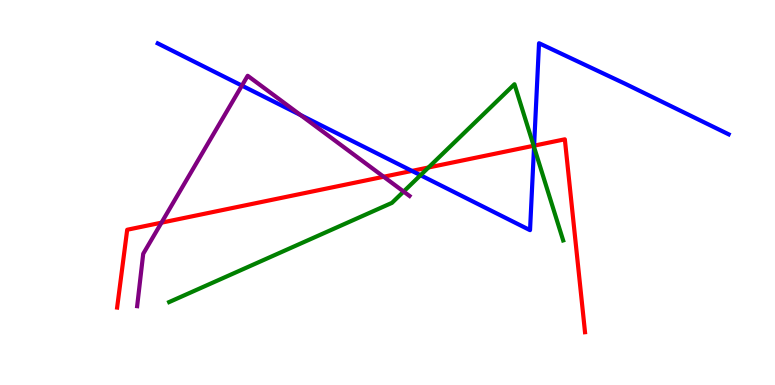[{'lines': ['blue', 'red'], 'intersections': [{'x': 5.32, 'y': 5.56}, {'x': 6.89, 'y': 6.22}]}, {'lines': ['green', 'red'], 'intersections': [{'x': 5.53, 'y': 5.65}, {'x': 6.89, 'y': 6.21}]}, {'lines': ['purple', 'red'], 'intersections': [{'x': 2.08, 'y': 4.22}, {'x': 4.95, 'y': 5.41}]}, {'lines': ['blue', 'green'], 'intersections': [{'x': 5.43, 'y': 5.45}, {'x': 6.89, 'y': 6.18}]}, {'lines': ['blue', 'purple'], 'intersections': [{'x': 3.12, 'y': 7.78}, {'x': 3.88, 'y': 7.01}]}, {'lines': ['green', 'purple'], 'intersections': [{'x': 5.21, 'y': 5.02}]}]